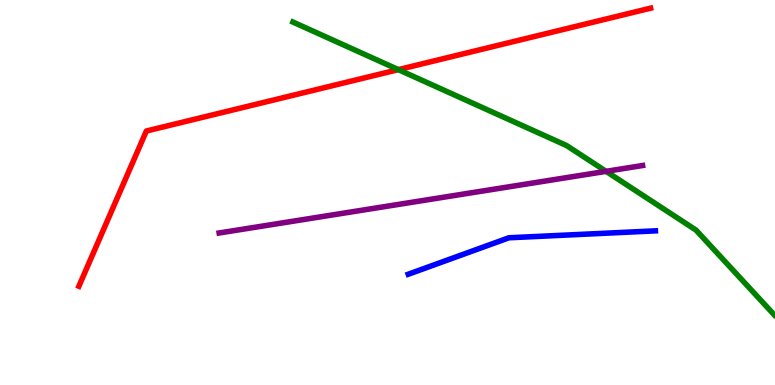[{'lines': ['blue', 'red'], 'intersections': []}, {'lines': ['green', 'red'], 'intersections': [{'x': 5.14, 'y': 8.19}]}, {'lines': ['purple', 'red'], 'intersections': []}, {'lines': ['blue', 'green'], 'intersections': []}, {'lines': ['blue', 'purple'], 'intersections': []}, {'lines': ['green', 'purple'], 'intersections': [{'x': 7.82, 'y': 5.55}]}]